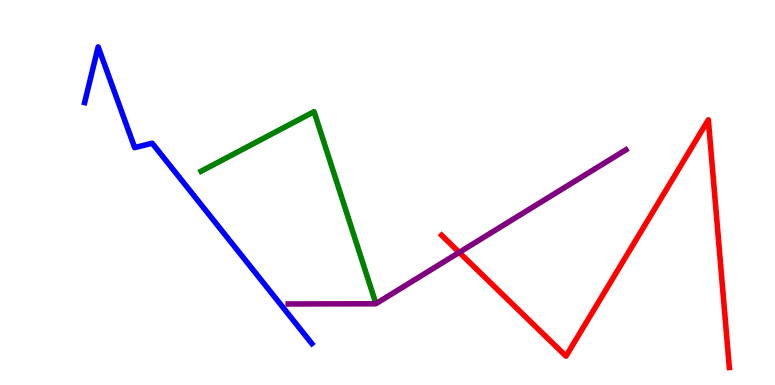[{'lines': ['blue', 'red'], 'intersections': []}, {'lines': ['green', 'red'], 'intersections': []}, {'lines': ['purple', 'red'], 'intersections': [{'x': 5.93, 'y': 3.44}]}, {'lines': ['blue', 'green'], 'intersections': []}, {'lines': ['blue', 'purple'], 'intersections': []}, {'lines': ['green', 'purple'], 'intersections': []}]